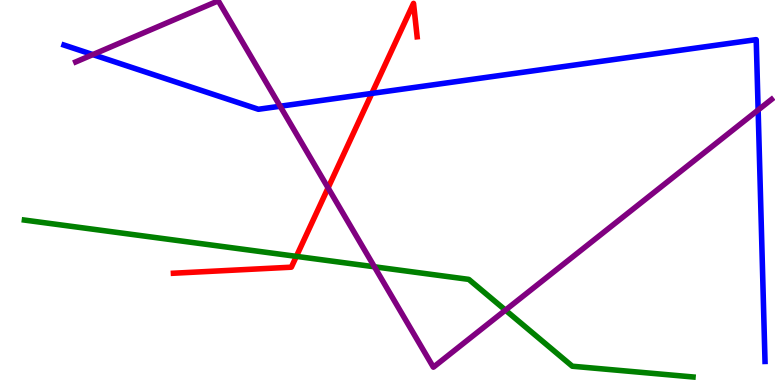[{'lines': ['blue', 'red'], 'intersections': [{'x': 4.8, 'y': 7.57}]}, {'lines': ['green', 'red'], 'intersections': [{'x': 3.82, 'y': 3.34}]}, {'lines': ['purple', 'red'], 'intersections': [{'x': 4.23, 'y': 5.12}]}, {'lines': ['blue', 'green'], 'intersections': []}, {'lines': ['blue', 'purple'], 'intersections': [{'x': 1.2, 'y': 8.58}, {'x': 3.61, 'y': 7.24}, {'x': 9.78, 'y': 7.14}]}, {'lines': ['green', 'purple'], 'intersections': [{'x': 4.83, 'y': 3.07}, {'x': 6.52, 'y': 1.94}]}]